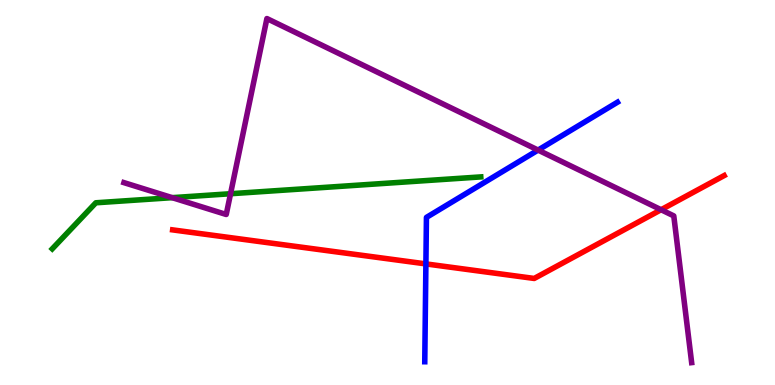[{'lines': ['blue', 'red'], 'intersections': [{'x': 5.5, 'y': 3.15}]}, {'lines': ['green', 'red'], 'intersections': []}, {'lines': ['purple', 'red'], 'intersections': [{'x': 8.53, 'y': 4.55}]}, {'lines': ['blue', 'green'], 'intersections': []}, {'lines': ['blue', 'purple'], 'intersections': [{'x': 6.94, 'y': 6.1}]}, {'lines': ['green', 'purple'], 'intersections': [{'x': 2.22, 'y': 4.87}, {'x': 2.97, 'y': 4.97}]}]